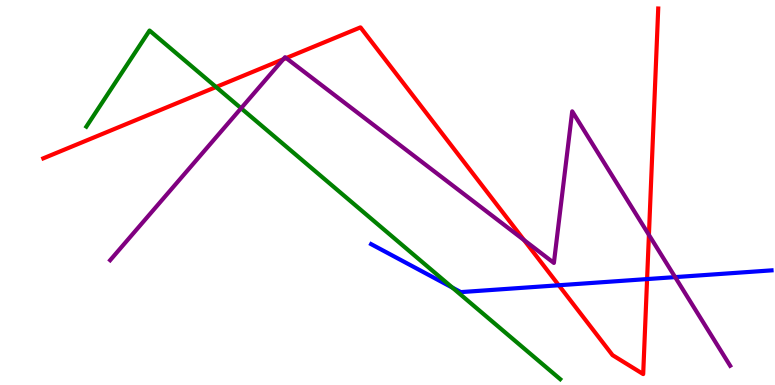[{'lines': ['blue', 'red'], 'intersections': [{'x': 7.21, 'y': 2.59}, {'x': 8.35, 'y': 2.75}]}, {'lines': ['green', 'red'], 'intersections': [{'x': 2.79, 'y': 7.74}]}, {'lines': ['purple', 'red'], 'intersections': [{'x': 3.66, 'y': 8.46}, {'x': 3.69, 'y': 8.49}, {'x': 6.76, 'y': 3.76}, {'x': 8.37, 'y': 3.9}]}, {'lines': ['blue', 'green'], 'intersections': [{'x': 5.84, 'y': 2.53}]}, {'lines': ['blue', 'purple'], 'intersections': [{'x': 8.71, 'y': 2.8}]}, {'lines': ['green', 'purple'], 'intersections': [{'x': 3.11, 'y': 7.19}]}]